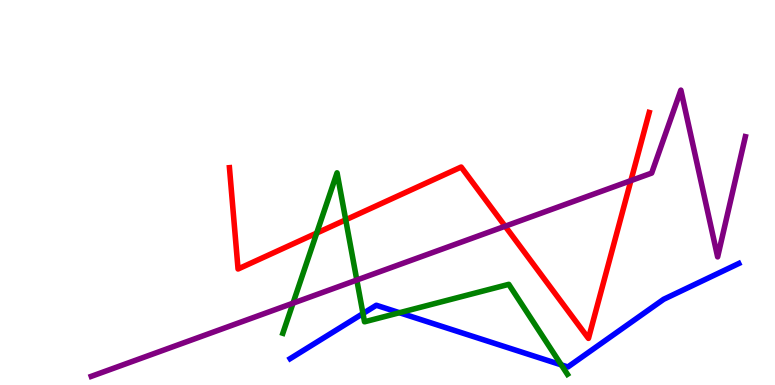[{'lines': ['blue', 'red'], 'intersections': []}, {'lines': ['green', 'red'], 'intersections': [{'x': 4.09, 'y': 3.95}, {'x': 4.46, 'y': 4.29}]}, {'lines': ['purple', 'red'], 'intersections': [{'x': 6.52, 'y': 4.12}, {'x': 8.14, 'y': 5.31}]}, {'lines': ['blue', 'green'], 'intersections': [{'x': 4.68, 'y': 1.86}, {'x': 5.15, 'y': 1.88}, {'x': 7.24, 'y': 0.523}]}, {'lines': ['blue', 'purple'], 'intersections': []}, {'lines': ['green', 'purple'], 'intersections': [{'x': 3.78, 'y': 2.13}, {'x': 4.6, 'y': 2.73}]}]